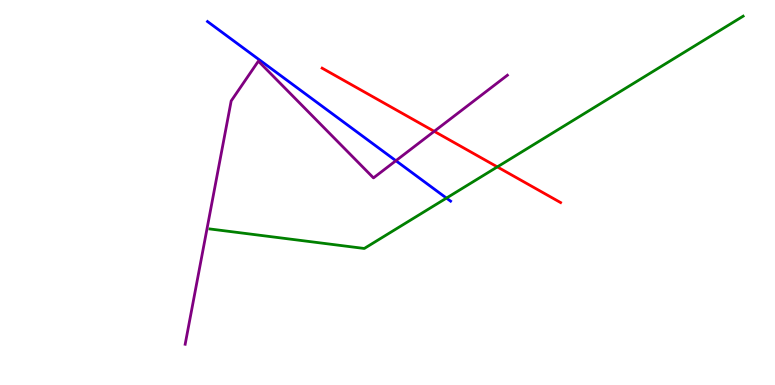[{'lines': ['blue', 'red'], 'intersections': []}, {'lines': ['green', 'red'], 'intersections': [{'x': 6.42, 'y': 5.66}]}, {'lines': ['purple', 'red'], 'intersections': [{'x': 5.6, 'y': 6.59}]}, {'lines': ['blue', 'green'], 'intersections': [{'x': 5.76, 'y': 4.85}]}, {'lines': ['blue', 'purple'], 'intersections': [{'x': 5.11, 'y': 5.83}]}, {'lines': ['green', 'purple'], 'intersections': []}]